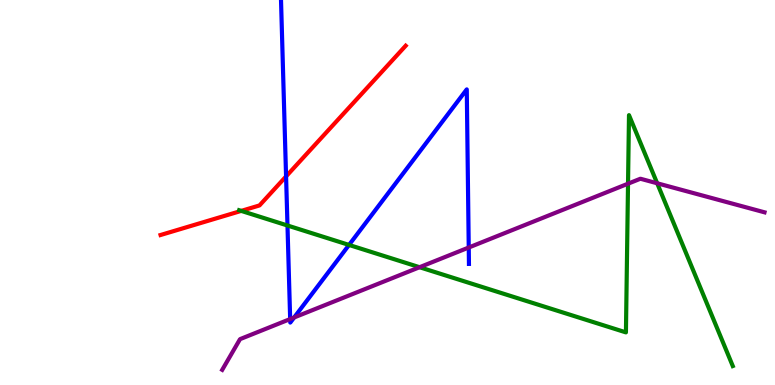[{'lines': ['blue', 'red'], 'intersections': [{'x': 3.69, 'y': 5.42}]}, {'lines': ['green', 'red'], 'intersections': [{'x': 3.11, 'y': 4.52}]}, {'lines': ['purple', 'red'], 'intersections': []}, {'lines': ['blue', 'green'], 'intersections': [{'x': 3.71, 'y': 4.14}, {'x': 4.5, 'y': 3.64}]}, {'lines': ['blue', 'purple'], 'intersections': [{'x': 3.74, 'y': 1.71}, {'x': 3.8, 'y': 1.75}, {'x': 6.05, 'y': 3.57}]}, {'lines': ['green', 'purple'], 'intersections': [{'x': 5.41, 'y': 3.06}, {'x': 8.1, 'y': 5.23}, {'x': 8.48, 'y': 5.24}]}]